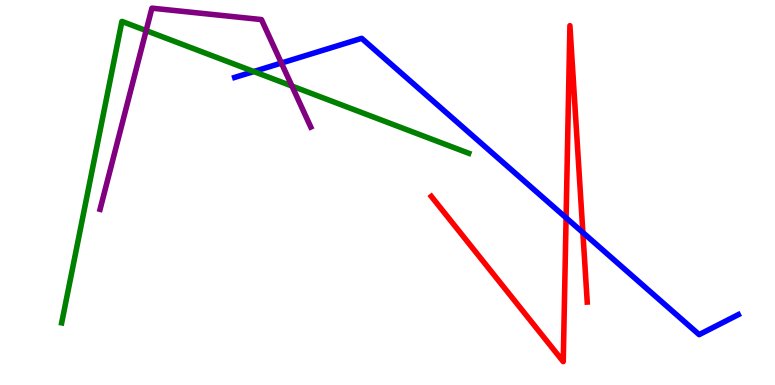[{'lines': ['blue', 'red'], 'intersections': [{'x': 7.3, 'y': 4.34}, {'x': 7.52, 'y': 3.96}]}, {'lines': ['green', 'red'], 'intersections': []}, {'lines': ['purple', 'red'], 'intersections': []}, {'lines': ['blue', 'green'], 'intersections': [{'x': 3.27, 'y': 8.14}]}, {'lines': ['blue', 'purple'], 'intersections': [{'x': 3.63, 'y': 8.36}]}, {'lines': ['green', 'purple'], 'intersections': [{'x': 1.89, 'y': 9.2}, {'x': 3.77, 'y': 7.77}]}]